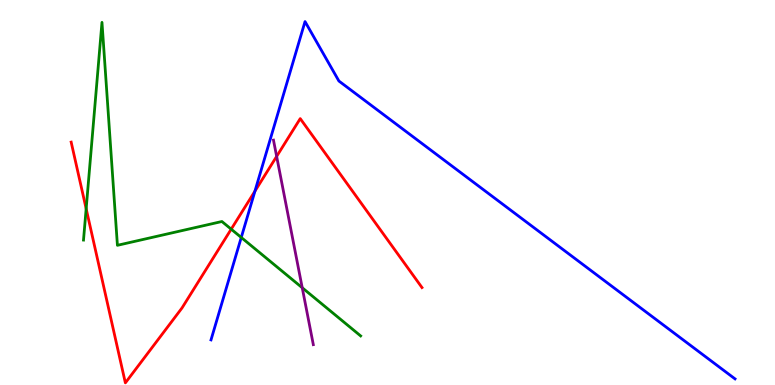[{'lines': ['blue', 'red'], 'intersections': [{'x': 3.29, 'y': 5.03}]}, {'lines': ['green', 'red'], 'intersections': [{'x': 1.11, 'y': 4.58}, {'x': 2.98, 'y': 4.05}]}, {'lines': ['purple', 'red'], 'intersections': [{'x': 3.57, 'y': 5.94}]}, {'lines': ['blue', 'green'], 'intersections': [{'x': 3.11, 'y': 3.83}]}, {'lines': ['blue', 'purple'], 'intersections': []}, {'lines': ['green', 'purple'], 'intersections': [{'x': 3.9, 'y': 2.53}]}]